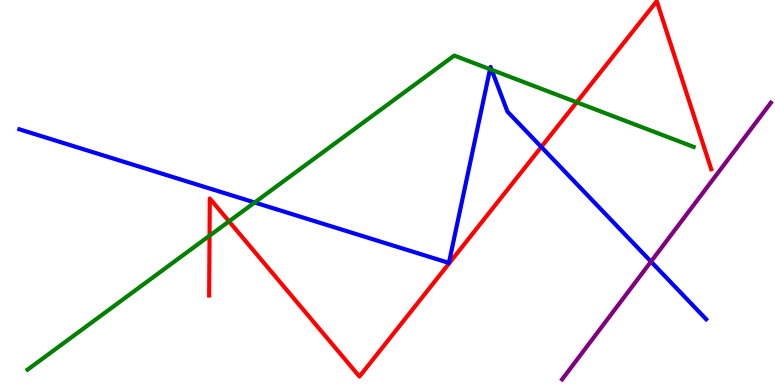[{'lines': ['blue', 'red'], 'intersections': [{'x': 6.98, 'y': 6.18}]}, {'lines': ['green', 'red'], 'intersections': [{'x': 2.7, 'y': 3.88}, {'x': 2.96, 'y': 4.25}, {'x': 7.44, 'y': 7.34}]}, {'lines': ['purple', 'red'], 'intersections': []}, {'lines': ['blue', 'green'], 'intersections': [{'x': 3.29, 'y': 4.74}, {'x': 6.32, 'y': 8.2}, {'x': 6.34, 'y': 8.19}]}, {'lines': ['blue', 'purple'], 'intersections': [{'x': 8.4, 'y': 3.21}]}, {'lines': ['green', 'purple'], 'intersections': []}]